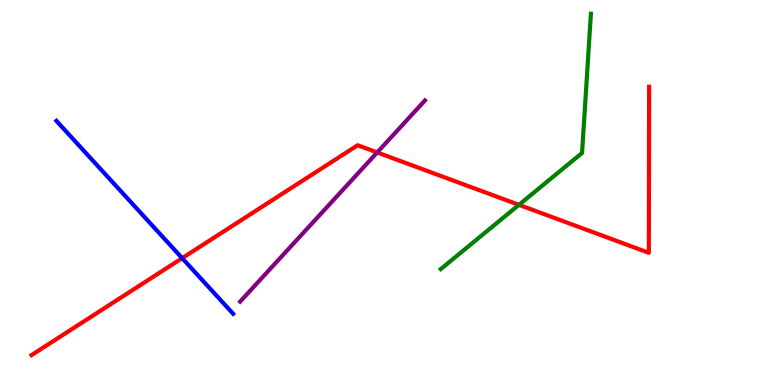[{'lines': ['blue', 'red'], 'intersections': [{'x': 2.35, 'y': 3.29}]}, {'lines': ['green', 'red'], 'intersections': [{'x': 6.7, 'y': 4.68}]}, {'lines': ['purple', 'red'], 'intersections': [{'x': 4.87, 'y': 6.04}]}, {'lines': ['blue', 'green'], 'intersections': []}, {'lines': ['blue', 'purple'], 'intersections': []}, {'lines': ['green', 'purple'], 'intersections': []}]